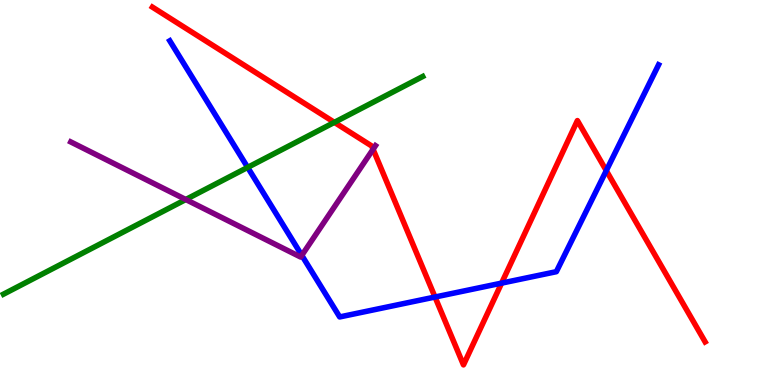[{'lines': ['blue', 'red'], 'intersections': [{'x': 5.61, 'y': 2.29}, {'x': 6.47, 'y': 2.65}, {'x': 7.82, 'y': 5.57}]}, {'lines': ['green', 'red'], 'intersections': [{'x': 4.31, 'y': 6.82}]}, {'lines': ['purple', 'red'], 'intersections': [{'x': 4.81, 'y': 6.12}]}, {'lines': ['blue', 'green'], 'intersections': [{'x': 3.2, 'y': 5.65}]}, {'lines': ['blue', 'purple'], 'intersections': [{'x': 3.89, 'y': 3.37}]}, {'lines': ['green', 'purple'], 'intersections': [{'x': 2.4, 'y': 4.82}]}]